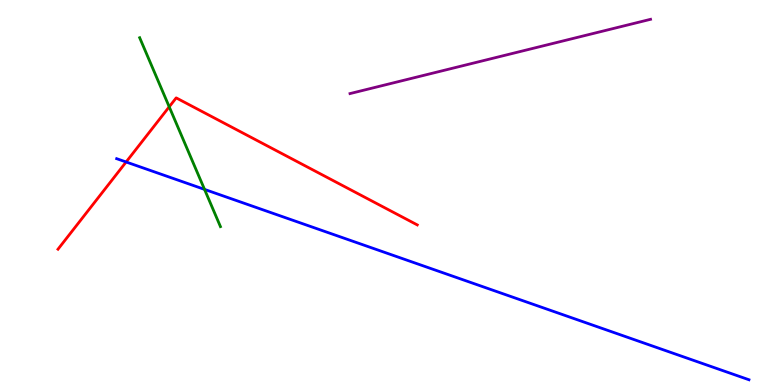[{'lines': ['blue', 'red'], 'intersections': [{'x': 1.63, 'y': 5.79}]}, {'lines': ['green', 'red'], 'intersections': [{'x': 2.18, 'y': 7.23}]}, {'lines': ['purple', 'red'], 'intersections': []}, {'lines': ['blue', 'green'], 'intersections': [{'x': 2.64, 'y': 5.08}]}, {'lines': ['blue', 'purple'], 'intersections': []}, {'lines': ['green', 'purple'], 'intersections': []}]